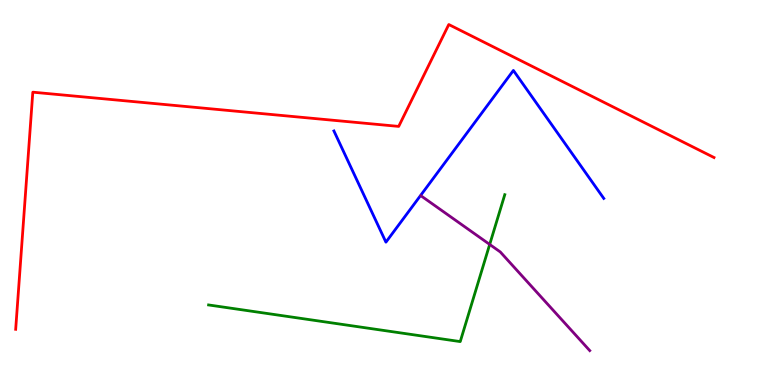[{'lines': ['blue', 'red'], 'intersections': []}, {'lines': ['green', 'red'], 'intersections': []}, {'lines': ['purple', 'red'], 'intersections': []}, {'lines': ['blue', 'green'], 'intersections': []}, {'lines': ['blue', 'purple'], 'intersections': []}, {'lines': ['green', 'purple'], 'intersections': [{'x': 6.32, 'y': 3.65}]}]